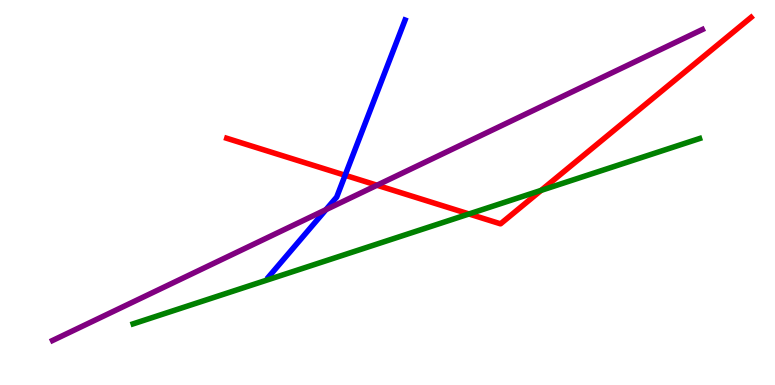[{'lines': ['blue', 'red'], 'intersections': [{'x': 4.45, 'y': 5.45}]}, {'lines': ['green', 'red'], 'intersections': [{'x': 6.05, 'y': 4.44}, {'x': 6.98, 'y': 5.06}]}, {'lines': ['purple', 'red'], 'intersections': [{'x': 4.86, 'y': 5.19}]}, {'lines': ['blue', 'green'], 'intersections': []}, {'lines': ['blue', 'purple'], 'intersections': [{'x': 4.21, 'y': 4.55}]}, {'lines': ['green', 'purple'], 'intersections': []}]